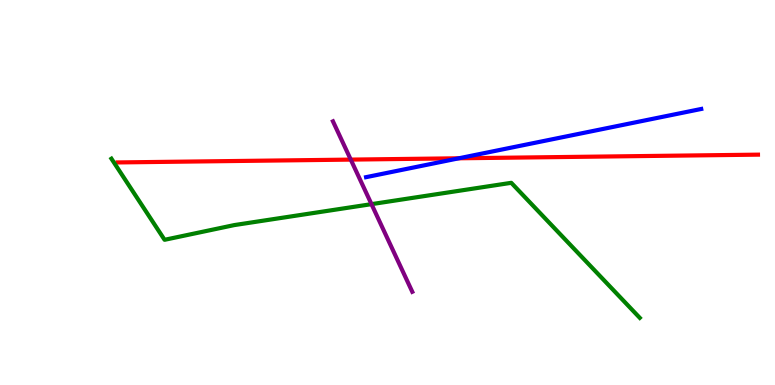[{'lines': ['blue', 'red'], 'intersections': [{'x': 5.92, 'y': 5.89}]}, {'lines': ['green', 'red'], 'intersections': []}, {'lines': ['purple', 'red'], 'intersections': [{'x': 4.53, 'y': 5.85}]}, {'lines': ['blue', 'green'], 'intersections': []}, {'lines': ['blue', 'purple'], 'intersections': []}, {'lines': ['green', 'purple'], 'intersections': [{'x': 4.79, 'y': 4.7}]}]